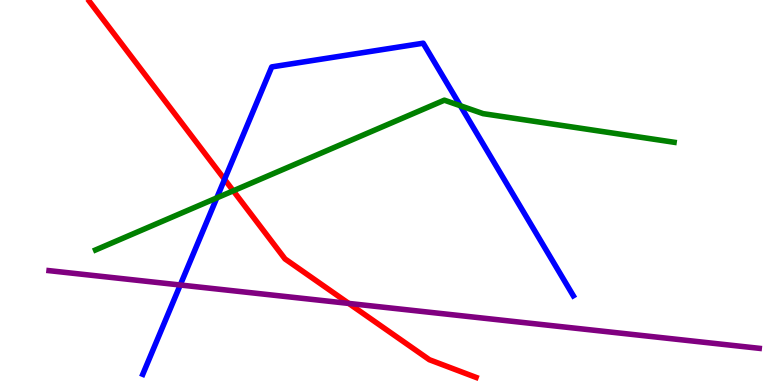[{'lines': ['blue', 'red'], 'intersections': [{'x': 2.9, 'y': 5.34}]}, {'lines': ['green', 'red'], 'intersections': [{'x': 3.01, 'y': 5.04}]}, {'lines': ['purple', 'red'], 'intersections': [{'x': 4.5, 'y': 2.12}]}, {'lines': ['blue', 'green'], 'intersections': [{'x': 2.8, 'y': 4.86}, {'x': 5.94, 'y': 7.25}]}, {'lines': ['blue', 'purple'], 'intersections': [{'x': 2.33, 'y': 2.6}]}, {'lines': ['green', 'purple'], 'intersections': []}]